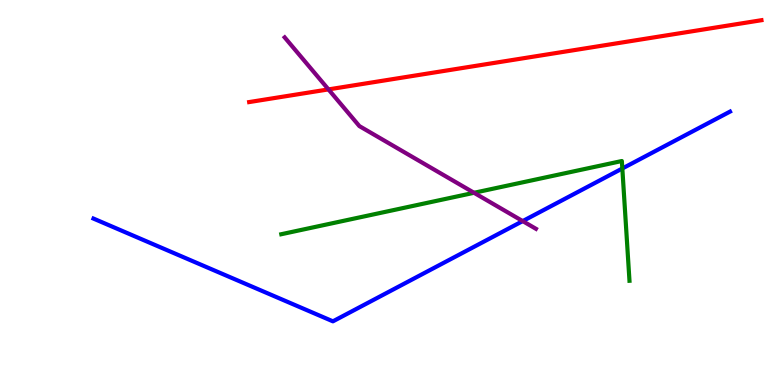[{'lines': ['blue', 'red'], 'intersections': []}, {'lines': ['green', 'red'], 'intersections': []}, {'lines': ['purple', 'red'], 'intersections': [{'x': 4.24, 'y': 7.68}]}, {'lines': ['blue', 'green'], 'intersections': [{'x': 8.03, 'y': 5.62}]}, {'lines': ['blue', 'purple'], 'intersections': [{'x': 6.74, 'y': 4.26}]}, {'lines': ['green', 'purple'], 'intersections': [{'x': 6.12, 'y': 4.99}]}]